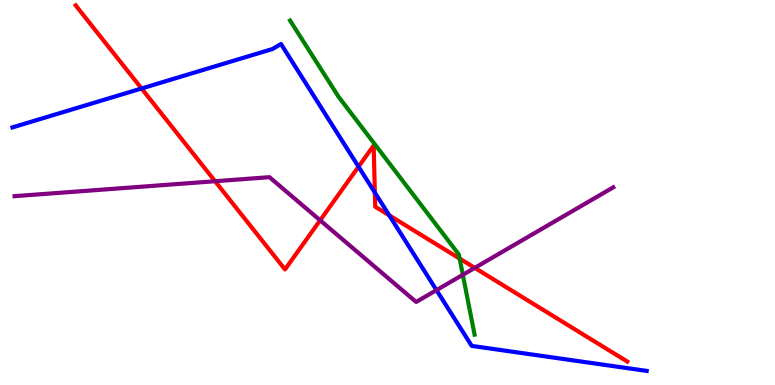[{'lines': ['blue', 'red'], 'intersections': [{'x': 1.83, 'y': 7.7}, {'x': 4.63, 'y': 5.67}, {'x': 4.84, 'y': 5.0}, {'x': 5.02, 'y': 4.41}]}, {'lines': ['green', 'red'], 'intersections': [{'x': 5.93, 'y': 3.28}]}, {'lines': ['purple', 'red'], 'intersections': [{'x': 2.78, 'y': 5.29}, {'x': 4.13, 'y': 4.28}, {'x': 6.13, 'y': 3.04}]}, {'lines': ['blue', 'green'], 'intersections': []}, {'lines': ['blue', 'purple'], 'intersections': [{'x': 5.63, 'y': 2.46}]}, {'lines': ['green', 'purple'], 'intersections': [{'x': 5.97, 'y': 2.86}]}]